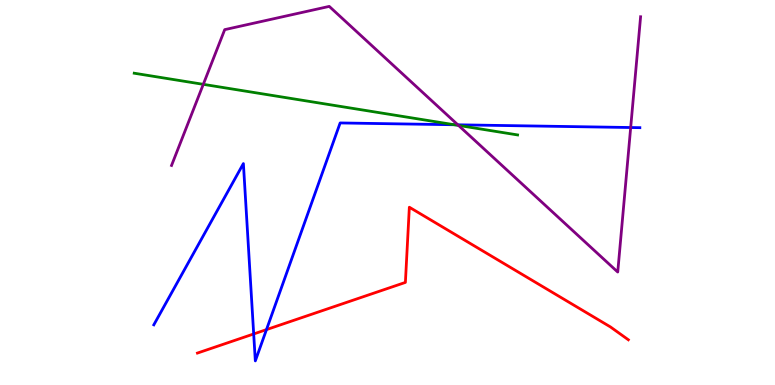[{'lines': ['blue', 'red'], 'intersections': [{'x': 3.27, 'y': 1.33}, {'x': 3.44, 'y': 1.44}]}, {'lines': ['green', 'red'], 'intersections': []}, {'lines': ['purple', 'red'], 'intersections': []}, {'lines': ['blue', 'green'], 'intersections': [{'x': 5.86, 'y': 6.76}]}, {'lines': ['blue', 'purple'], 'intersections': [{'x': 5.91, 'y': 6.76}, {'x': 8.14, 'y': 6.69}]}, {'lines': ['green', 'purple'], 'intersections': [{'x': 2.62, 'y': 7.81}, {'x': 5.92, 'y': 6.74}]}]